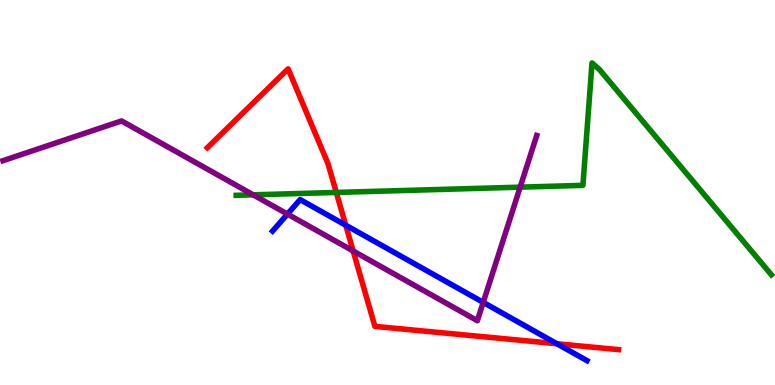[{'lines': ['blue', 'red'], 'intersections': [{'x': 4.46, 'y': 4.15}, {'x': 7.19, 'y': 1.07}]}, {'lines': ['green', 'red'], 'intersections': [{'x': 4.34, 'y': 5.0}]}, {'lines': ['purple', 'red'], 'intersections': [{'x': 4.56, 'y': 3.48}]}, {'lines': ['blue', 'green'], 'intersections': []}, {'lines': ['blue', 'purple'], 'intersections': [{'x': 3.71, 'y': 4.44}, {'x': 6.24, 'y': 2.15}]}, {'lines': ['green', 'purple'], 'intersections': [{'x': 3.27, 'y': 4.94}, {'x': 6.71, 'y': 5.14}]}]